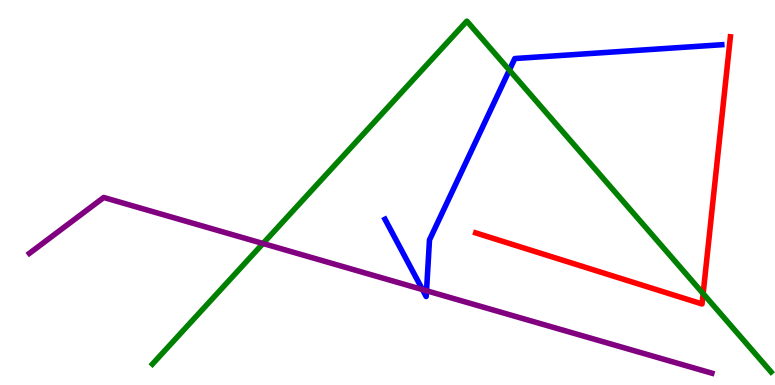[{'lines': ['blue', 'red'], 'intersections': []}, {'lines': ['green', 'red'], 'intersections': [{'x': 9.07, 'y': 2.37}]}, {'lines': ['purple', 'red'], 'intersections': []}, {'lines': ['blue', 'green'], 'intersections': [{'x': 6.57, 'y': 8.18}]}, {'lines': ['blue', 'purple'], 'intersections': [{'x': 5.45, 'y': 2.48}, {'x': 5.5, 'y': 2.45}]}, {'lines': ['green', 'purple'], 'intersections': [{'x': 3.39, 'y': 3.68}]}]